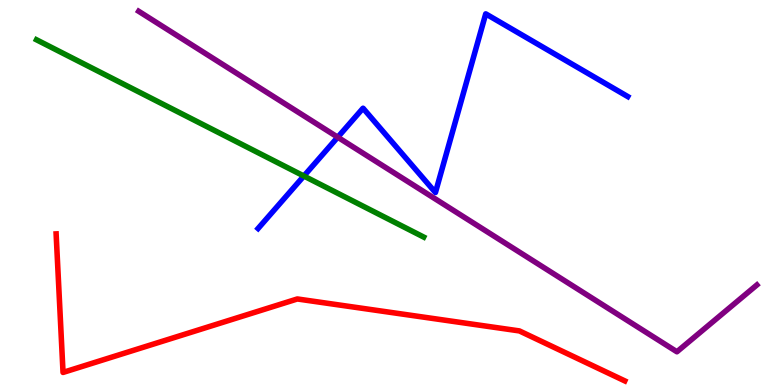[{'lines': ['blue', 'red'], 'intersections': []}, {'lines': ['green', 'red'], 'intersections': []}, {'lines': ['purple', 'red'], 'intersections': []}, {'lines': ['blue', 'green'], 'intersections': [{'x': 3.92, 'y': 5.43}]}, {'lines': ['blue', 'purple'], 'intersections': [{'x': 4.36, 'y': 6.44}]}, {'lines': ['green', 'purple'], 'intersections': []}]